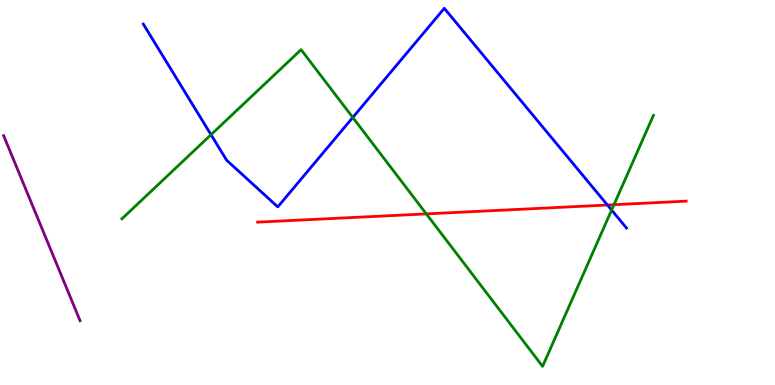[{'lines': ['blue', 'red'], 'intersections': [{'x': 7.84, 'y': 4.67}]}, {'lines': ['green', 'red'], 'intersections': [{'x': 5.5, 'y': 4.44}, {'x': 7.92, 'y': 4.68}]}, {'lines': ['purple', 'red'], 'intersections': []}, {'lines': ['blue', 'green'], 'intersections': [{'x': 2.72, 'y': 6.5}, {'x': 4.55, 'y': 6.95}, {'x': 7.89, 'y': 4.54}]}, {'lines': ['blue', 'purple'], 'intersections': []}, {'lines': ['green', 'purple'], 'intersections': []}]